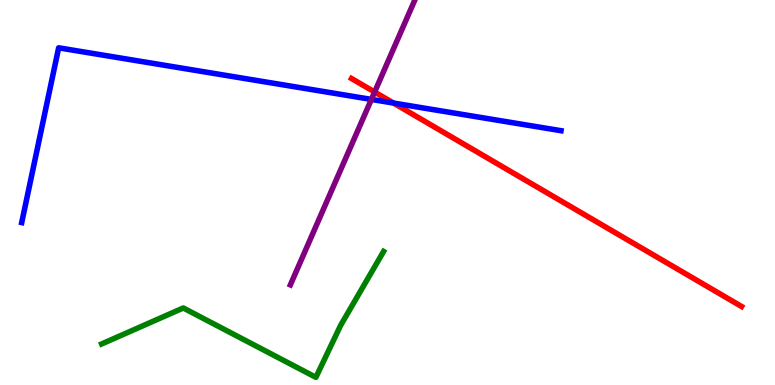[{'lines': ['blue', 'red'], 'intersections': [{'x': 5.08, 'y': 7.32}]}, {'lines': ['green', 'red'], 'intersections': []}, {'lines': ['purple', 'red'], 'intersections': [{'x': 4.83, 'y': 7.61}]}, {'lines': ['blue', 'green'], 'intersections': []}, {'lines': ['blue', 'purple'], 'intersections': [{'x': 4.79, 'y': 7.42}]}, {'lines': ['green', 'purple'], 'intersections': []}]